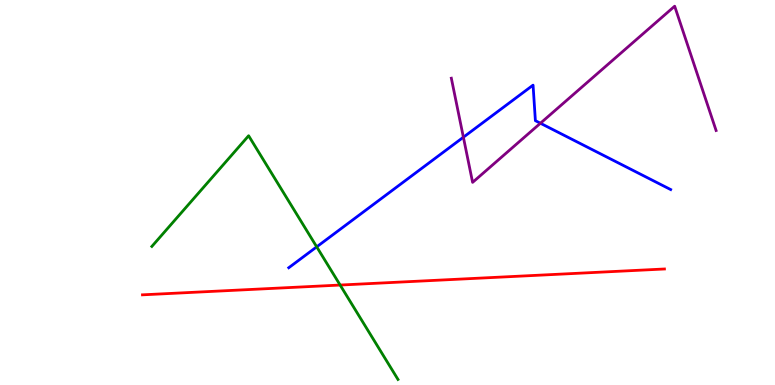[{'lines': ['blue', 'red'], 'intersections': []}, {'lines': ['green', 'red'], 'intersections': [{'x': 4.39, 'y': 2.6}]}, {'lines': ['purple', 'red'], 'intersections': []}, {'lines': ['blue', 'green'], 'intersections': [{'x': 4.09, 'y': 3.59}]}, {'lines': ['blue', 'purple'], 'intersections': [{'x': 5.98, 'y': 6.44}, {'x': 6.97, 'y': 6.8}]}, {'lines': ['green', 'purple'], 'intersections': []}]